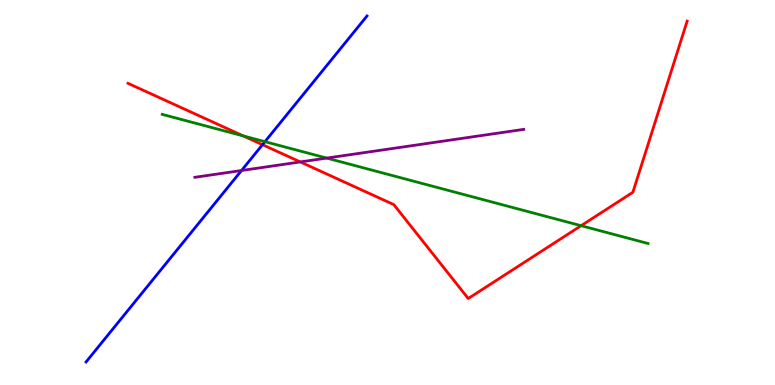[{'lines': ['blue', 'red'], 'intersections': [{'x': 3.39, 'y': 6.24}]}, {'lines': ['green', 'red'], 'intersections': [{'x': 3.14, 'y': 6.47}, {'x': 7.5, 'y': 4.14}]}, {'lines': ['purple', 'red'], 'intersections': [{'x': 3.87, 'y': 5.79}]}, {'lines': ['blue', 'green'], 'intersections': [{'x': 3.42, 'y': 6.32}]}, {'lines': ['blue', 'purple'], 'intersections': [{'x': 3.12, 'y': 5.57}]}, {'lines': ['green', 'purple'], 'intersections': [{'x': 4.22, 'y': 5.89}]}]